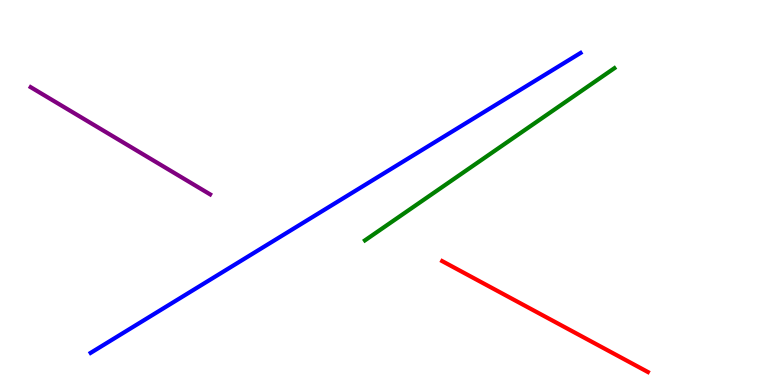[{'lines': ['blue', 'red'], 'intersections': []}, {'lines': ['green', 'red'], 'intersections': []}, {'lines': ['purple', 'red'], 'intersections': []}, {'lines': ['blue', 'green'], 'intersections': []}, {'lines': ['blue', 'purple'], 'intersections': []}, {'lines': ['green', 'purple'], 'intersections': []}]